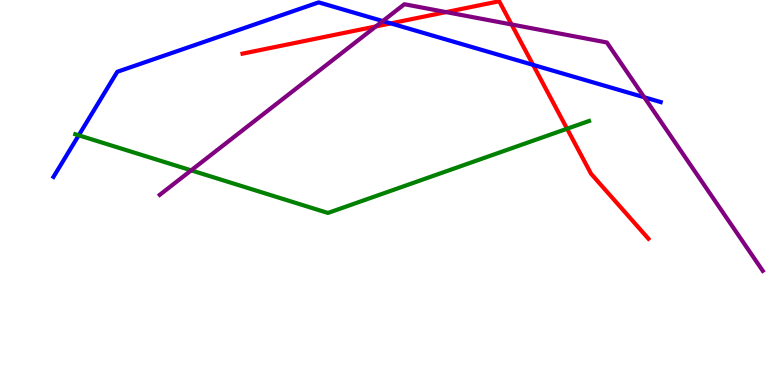[{'lines': ['blue', 'red'], 'intersections': [{'x': 5.04, 'y': 9.39}, {'x': 6.88, 'y': 8.31}]}, {'lines': ['green', 'red'], 'intersections': [{'x': 7.32, 'y': 6.66}]}, {'lines': ['purple', 'red'], 'intersections': [{'x': 4.85, 'y': 9.31}, {'x': 5.76, 'y': 9.69}, {'x': 6.6, 'y': 9.36}]}, {'lines': ['blue', 'green'], 'intersections': [{'x': 1.02, 'y': 6.49}]}, {'lines': ['blue', 'purple'], 'intersections': [{'x': 4.94, 'y': 9.45}, {'x': 8.31, 'y': 7.47}]}, {'lines': ['green', 'purple'], 'intersections': [{'x': 2.47, 'y': 5.58}]}]